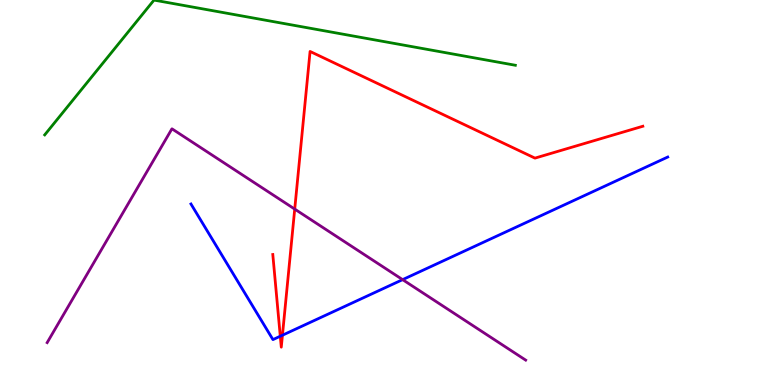[{'lines': ['blue', 'red'], 'intersections': [{'x': 3.62, 'y': 1.27}, {'x': 3.64, 'y': 1.29}]}, {'lines': ['green', 'red'], 'intersections': []}, {'lines': ['purple', 'red'], 'intersections': [{'x': 3.8, 'y': 4.57}]}, {'lines': ['blue', 'green'], 'intersections': []}, {'lines': ['blue', 'purple'], 'intersections': [{'x': 5.2, 'y': 2.74}]}, {'lines': ['green', 'purple'], 'intersections': []}]